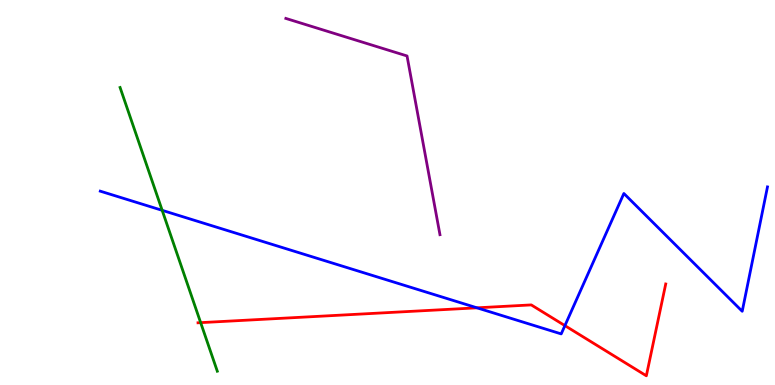[{'lines': ['blue', 'red'], 'intersections': [{'x': 6.15, 'y': 2.0}, {'x': 7.29, 'y': 1.54}]}, {'lines': ['green', 'red'], 'intersections': [{'x': 2.59, 'y': 1.62}]}, {'lines': ['purple', 'red'], 'intersections': []}, {'lines': ['blue', 'green'], 'intersections': [{'x': 2.09, 'y': 4.54}]}, {'lines': ['blue', 'purple'], 'intersections': []}, {'lines': ['green', 'purple'], 'intersections': []}]